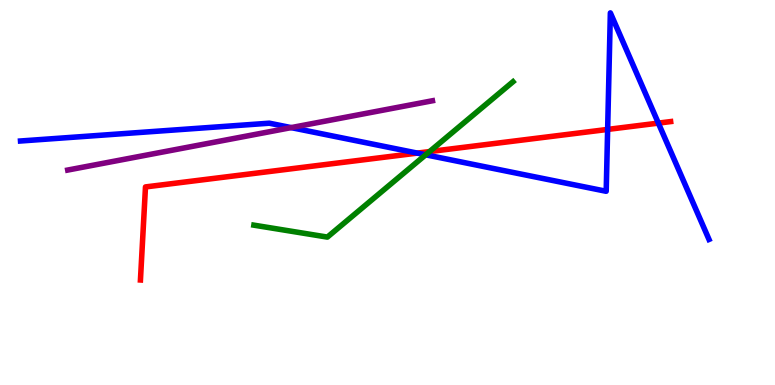[{'lines': ['blue', 'red'], 'intersections': [{'x': 5.38, 'y': 6.02}, {'x': 7.84, 'y': 6.64}, {'x': 8.49, 'y': 6.8}]}, {'lines': ['green', 'red'], 'intersections': [{'x': 5.54, 'y': 6.06}]}, {'lines': ['purple', 'red'], 'intersections': []}, {'lines': ['blue', 'green'], 'intersections': [{'x': 5.49, 'y': 5.98}]}, {'lines': ['blue', 'purple'], 'intersections': [{'x': 3.76, 'y': 6.69}]}, {'lines': ['green', 'purple'], 'intersections': []}]